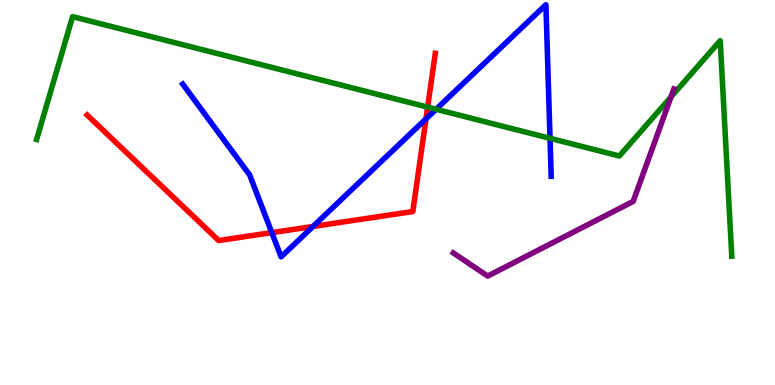[{'lines': ['blue', 'red'], 'intersections': [{'x': 3.51, 'y': 3.96}, {'x': 4.04, 'y': 4.12}, {'x': 5.5, 'y': 6.91}]}, {'lines': ['green', 'red'], 'intersections': [{'x': 5.52, 'y': 7.22}]}, {'lines': ['purple', 'red'], 'intersections': []}, {'lines': ['blue', 'green'], 'intersections': [{'x': 5.63, 'y': 7.16}, {'x': 7.1, 'y': 6.41}]}, {'lines': ['blue', 'purple'], 'intersections': []}, {'lines': ['green', 'purple'], 'intersections': [{'x': 8.66, 'y': 7.48}]}]